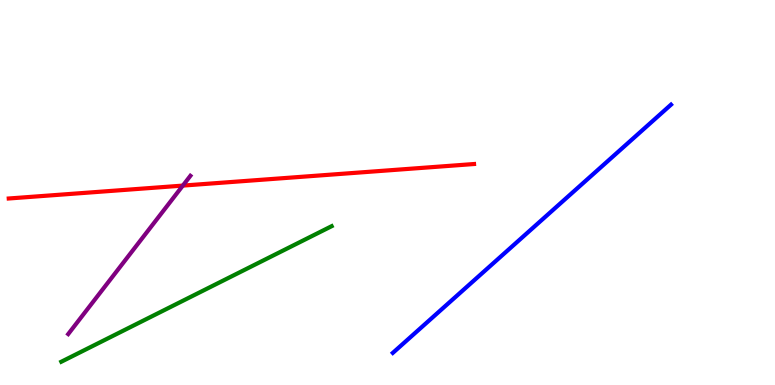[{'lines': ['blue', 'red'], 'intersections': []}, {'lines': ['green', 'red'], 'intersections': []}, {'lines': ['purple', 'red'], 'intersections': [{'x': 2.36, 'y': 5.18}]}, {'lines': ['blue', 'green'], 'intersections': []}, {'lines': ['blue', 'purple'], 'intersections': []}, {'lines': ['green', 'purple'], 'intersections': []}]